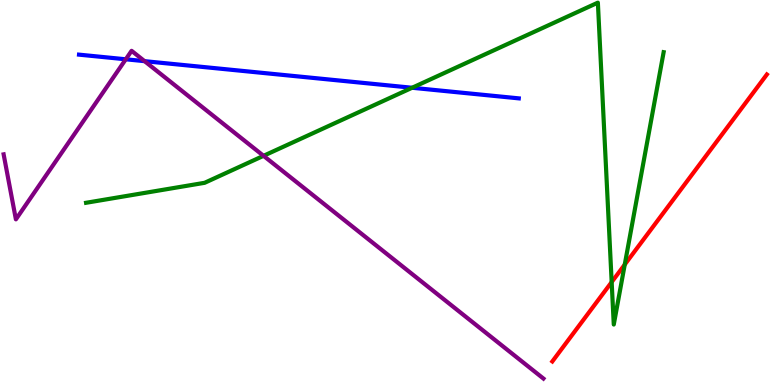[{'lines': ['blue', 'red'], 'intersections': []}, {'lines': ['green', 'red'], 'intersections': [{'x': 7.89, 'y': 2.67}, {'x': 8.06, 'y': 3.13}]}, {'lines': ['purple', 'red'], 'intersections': []}, {'lines': ['blue', 'green'], 'intersections': [{'x': 5.32, 'y': 7.72}]}, {'lines': ['blue', 'purple'], 'intersections': [{'x': 1.62, 'y': 8.46}, {'x': 1.87, 'y': 8.41}]}, {'lines': ['green', 'purple'], 'intersections': [{'x': 3.4, 'y': 5.95}]}]